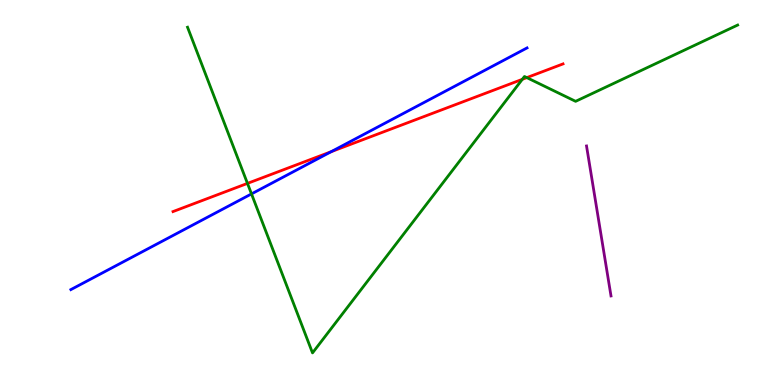[{'lines': ['blue', 'red'], 'intersections': [{'x': 4.27, 'y': 6.06}]}, {'lines': ['green', 'red'], 'intersections': [{'x': 3.19, 'y': 5.24}, {'x': 6.74, 'y': 7.94}, {'x': 6.8, 'y': 7.98}]}, {'lines': ['purple', 'red'], 'intersections': []}, {'lines': ['blue', 'green'], 'intersections': [{'x': 3.25, 'y': 4.96}]}, {'lines': ['blue', 'purple'], 'intersections': []}, {'lines': ['green', 'purple'], 'intersections': []}]